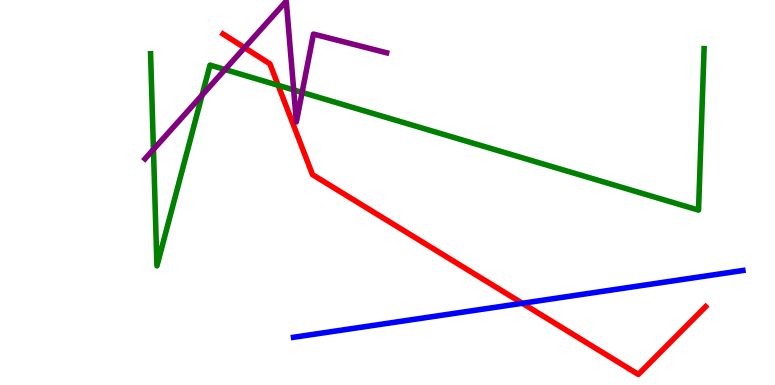[{'lines': ['blue', 'red'], 'intersections': [{'x': 6.74, 'y': 2.12}]}, {'lines': ['green', 'red'], 'intersections': [{'x': 3.59, 'y': 7.78}]}, {'lines': ['purple', 'red'], 'intersections': [{'x': 3.16, 'y': 8.76}]}, {'lines': ['blue', 'green'], 'intersections': []}, {'lines': ['blue', 'purple'], 'intersections': []}, {'lines': ['green', 'purple'], 'intersections': [{'x': 1.98, 'y': 6.12}, {'x': 2.61, 'y': 7.53}, {'x': 2.9, 'y': 8.19}, {'x': 3.79, 'y': 7.66}, {'x': 3.9, 'y': 7.6}]}]